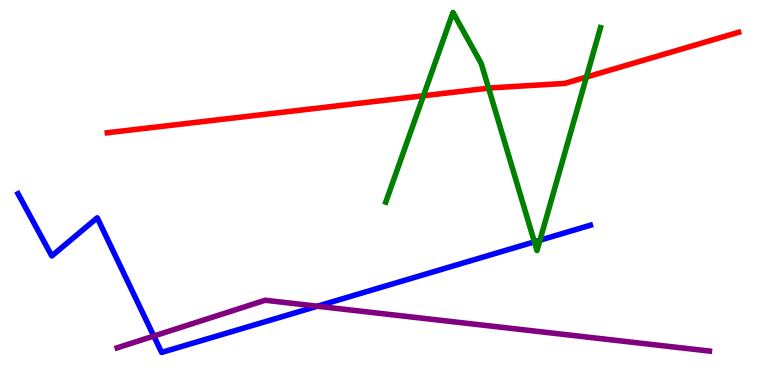[{'lines': ['blue', 'red'], 'intersections': []}, {'lines': ['green', 'red'], 'intersections': [{'x': 5.46, 'y': 7.51}, {'x': 6.3, 'y': 7.71}, {'x': 7.57, 'y': 8.0}]}, {'lines': ['purple', 'red'], 'intersections': []}, {'lines': ['blue', 'green'], 'intersections': [{'x': 6.9, 'y': 3.72}, {'x': 6.97, 'y': 3.76}]}, {'lines': ['blue', 'purple'], 'intersections': [{'x': 1.98, 'y': 1.27}, {'x': 4.1, 'y': 2.05}]}, {'lines': ['green', 'purple'], 'intersections': []}]